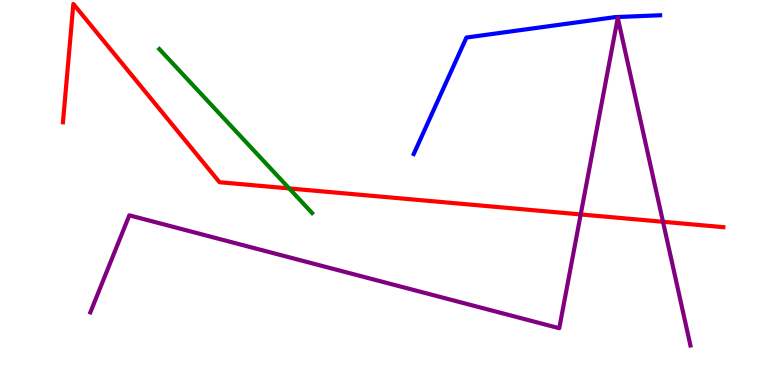[{'lines': ['blue', 'red'], 'intersections': []}, {'lines': ['green', 'red'], 'intersections': [{'x': 3.73, 'y': 5.11}]}, {'lines': ['purple', 'red'], 'intersections': [{'x': 7.49, 'y': 4.43}, {'x': 8.55, 'y': 4.24}]}, {'lines': ['blue', 'green'], 'intersections': []}, {'lines': ['blue', 'purple'], 'intersections': []}, {'lines': ['green', 'purple'], 'intersections': []}]